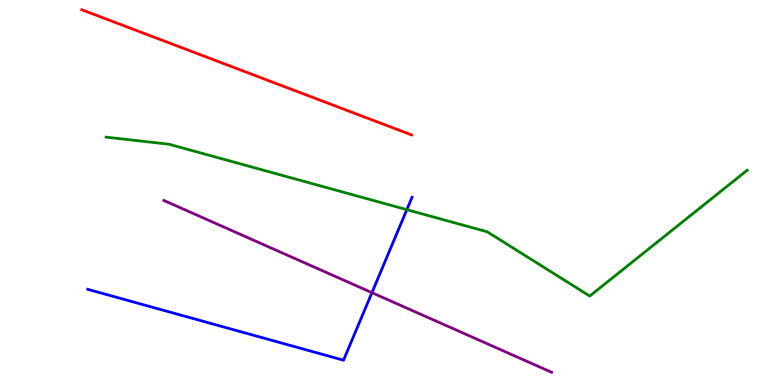[{'lines': ['blue', 'red'], 'intersections': []}, {'lines': ['green', 'red'], 'intersections': []}, {'lines': ['purple', 'red'], 'intersections': []}, {'lines': ['blue', 'green'], 'intersections': [{'x': 5.25, 'y': 4.55}]}, {'lines': ['blue', 'purple'], 'intersections': [{'x': 4.8, 'y': 2.4}]}, {'lines': ['green', 'purple'], 'intersections': []}]